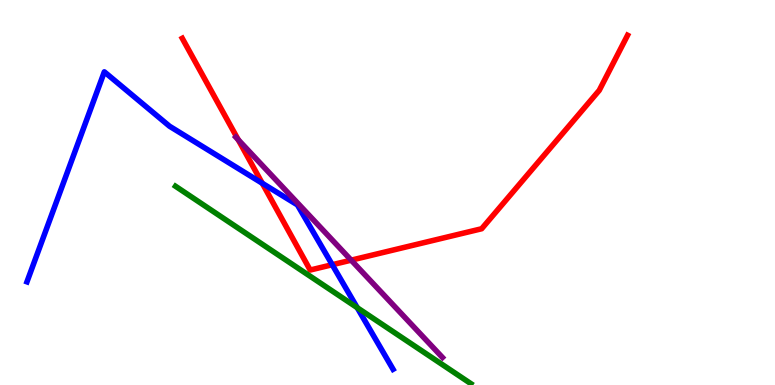[{'lines': ['blue', 'red'], 'intersections': [{'x': 3.38, 'y': 5.24}, {'x': 4.29, 'y': 3.12}]}, {'lines': ['green', 'red'], 'intersections': []}, {'lines': ['purple', 'red'], 'intersections': [{'x': 3.07, 'y': 6.37}, {'x': 4.53, 'y': 3.24}]}, {'lines': ['blue', 'green'], 'intersections': [{'x': 4.61, 'y': 2.01}]}, {'lines': ['blue', 'purple'], 'intersections': []}, {'lines': ['green', 'purple'], 'intersections': []}]